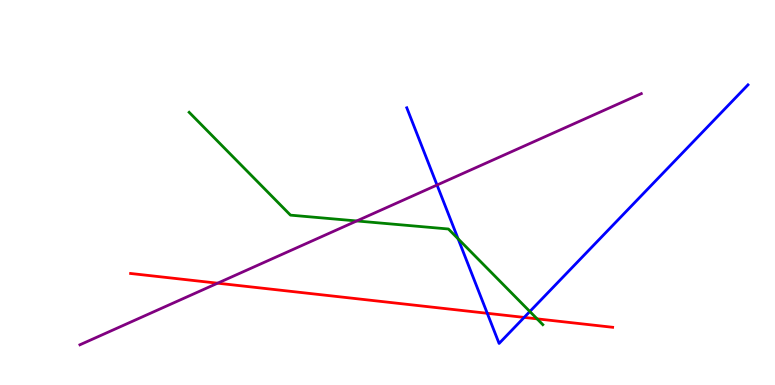[{'lines': ['blue', 'red'], 'intersections': [{'x': 6.29, 'y': 1.86}, {'x': 6.76, 'y': 1.76}]}, {'lines': ['green', 'red'], 'intersections': [{'x': 6.93, 'y': 1.72}]}, {'lines': ['purple', 'red'], 'intersections': [{'x': 2.81, 'y': 2.64}]}, {'lines': ['blue', 'green'], 'intersections': [{'x': 5.91, 'y': 3.8}, {'x': 6.84, 'y': 1.91}]}, {'lines': ['blue', 'purple'], 'intersections': [{'x': 5.64, 'y': 5.19}]}, {'lines': ['green', 'purple'], 'intersections': [{'x': 4.6, 'y': 4.26}]}]